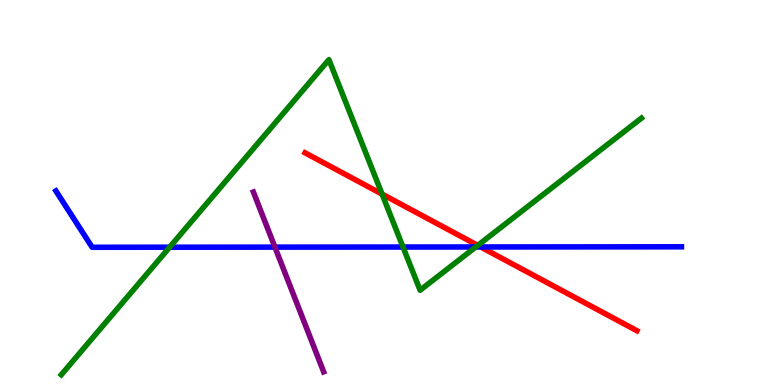[{'lines': ['blue', 'red'], 'intersections': [{'x': 6.2, 'y': 3.59}]}, {'lines': ['green', 'red'], 'intersections': [{'x': 4.93, 'y': 4.96}, {'x': 6.16, 'y': 3.63}]}, {'lines': ['purple', 'red'], 'intersections': []}, {'lines': ['blue', 'green'], 'intersections': [{'x': 2.19, 'y': 3.58}, {'x': 5.2, 'y': 3.58}, {'x': 6.14, 'y': 3.59}]}, {'lines': ['blue', 'purple'], 'intersections': [{'x': 3.55, 'y': 3.58}]}, {'lines': ['green', 'purple'], 'intersections': []}]